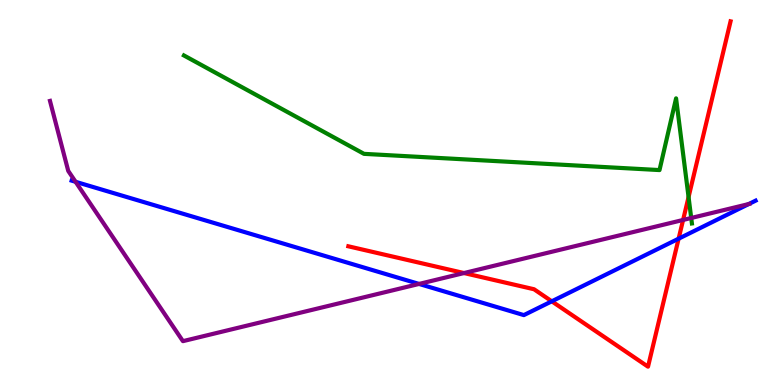[{'lines': ['blue', 'red'], 'intersections': [{'x': 7.12, 'y': 2.17}, {'x': 8.76, 'y': 3.8}]}, {'lines': ['green', 'red'], 'intersections': [{'x': 8.88, 'y': 4.88}]}, {'lines': ['purple', 'red'], 'intersections': [{'x': 5.99, 'y': 2.91}, {'x': 8.81, 'y': 4.29}]}, {'lines': ['blue', 'green'], 'intersections': []}, {'lines': ['blue', 'purple'], 'intersections': [{'x': 0.975, 'y': 5.28}, {'x': 5.41, 'y': 2.62}, {'x': 9.66, 'y': 4.7}]}, {'lines': ['green', 'purple'], 'intersections': [{'x': 8.92, 'y': 4.34}]}]